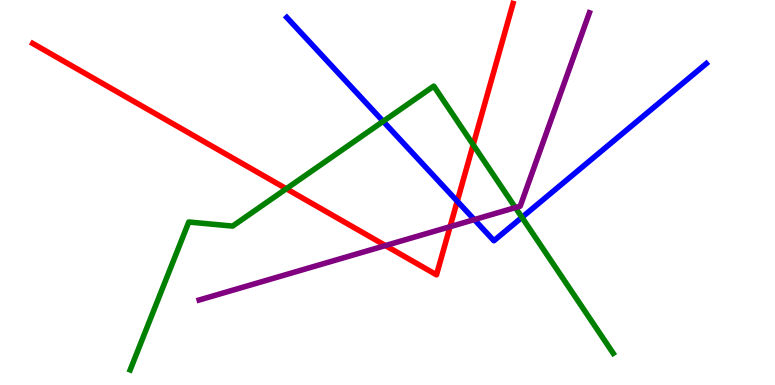[{'lines': ['blue', 'red'], 'intersections': [{'x': 5.9, 'y': 4.77}]}, {'lines': ['green', 'red'], 'intersections': [{'x': 3.69, 'y': 5.1}, {'x': 6.11, 'y': 6.24}]}, {'lines': ['purple', 'red'], 'intersections': [{'x': 4.97, 'y': 3.62}, {'x': 5.81, 'y': 4.11}]}, {'lines': ['blue', 'green'], 'intersections': [{'x': 4.94, 'y': 6.85}, {'x': 6.73, 'y': 4.35}]}, {'lines': ['blue', 'purple'], 'intersections': [{'x': 6.12, 'y': 4.3}]}, {'lines': ['green', 'purple'], 'intersections': [{'x': 6.65, 'y': 4.61}]}]